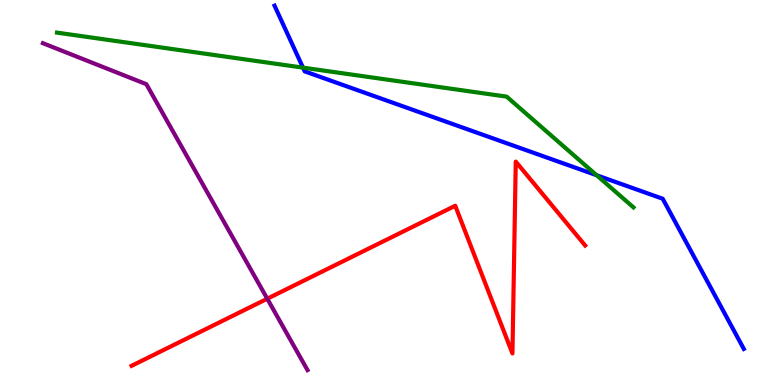[{'lines': ['blue', 'red'], 'intersections': []}, {'lines': ['green', 'red'], 'intersections': []}, {'lines': ['purple', 'red'], 'intersections': [{'x': 3.45, 'y': 2.24}]}, {'lines': ['blue', 'green'], 'intersections': [{'x': 3.91, 'y': 8.24}, {'x': 7.7, 'y': 5.45}]}, {'lines': ['blue', 'purple'], 'intersections': []}, {'lines': ['green', 'purple'], 'intersections': []}]